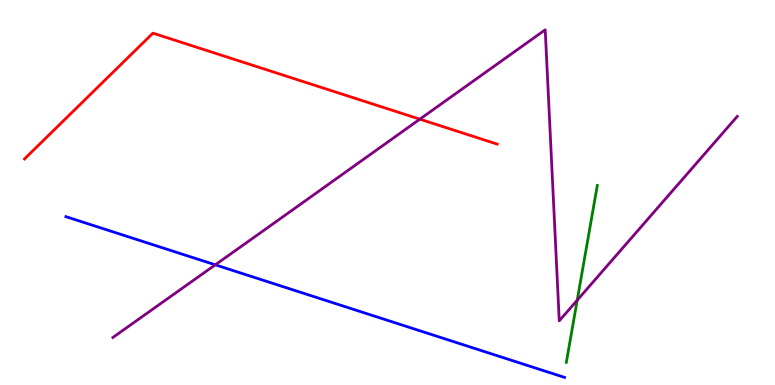[{'lines': ['blue', 'red'], 'intersections': []}, {'lines': ['green', 'red'], 'intersections': []}, {'lines': ['purple', 'red'], 'intersections': [{'x': 5.42, 'y': 6.9}]}, {'lines': ['blue', 'green'], 'intersections': []}, {'lines': ['blue', 'purple'], 'intersections': [{'x': 2.78, 'y': 3.12}]}, {'lines': ['green', 'purple'], 'intersections': [{'x': 7.45, 'y': 2.2}]}]